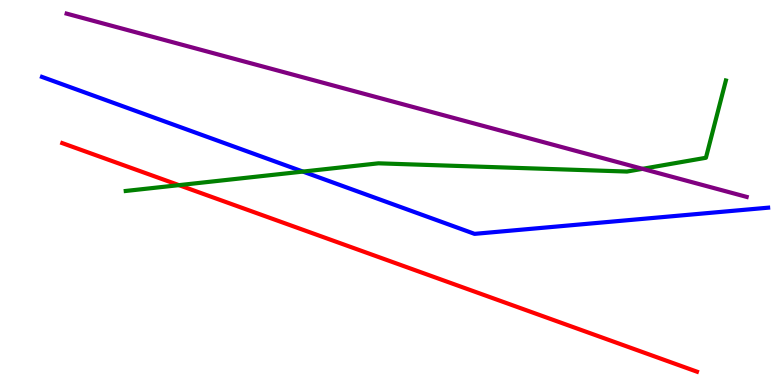[{'lines': ['blue', 'red'], 'intersections': []}, {'lines': ['green', 'red'], 'intersections': [{'x': 2.31, 'y': 5.19}]}, {'lines': ['purple', 'red'], 'intersections': []}, {'lines': ['blue', 'green'], 'intersections': [{'x': 3.91, 'y': 5.54}]}, {'lines': ['blue', 'purple'], 'intersections': []}, {'lines': ['green', 'purple'], 'intersections': [{'x': 8.29, 'y': 5.61}]}]